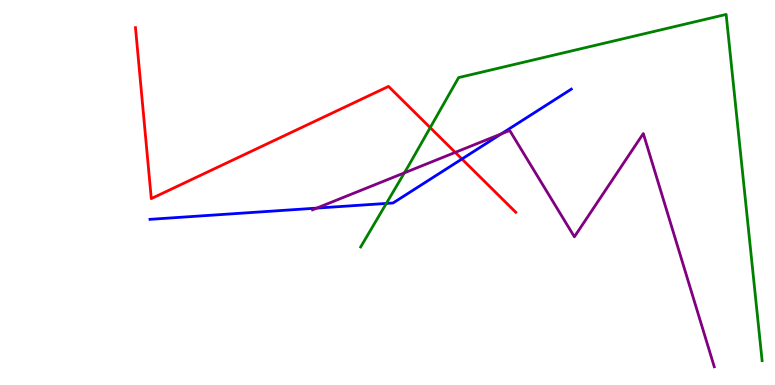[{'lines': ['blue', 'red'], 'intersections': [{'x': 5.96, 'y': 5.87}]}, {'lines': ['green', 'red'], 'intersections': [{'x': 5.55, 'y': 6.68}]}, {'lines': ['purple', 'red'], 'intersections': [{'x': 5.87, 'y': 6.04}]}, {'lines': ['blue', 'green'], 'intersections': [{'x': 4.99, 'y': 4.72}]}, {'lines': ['blue', 'purple'], 'intersections': [{'x': 4.09, 'y': 4.59}, {'x': 6.47, 'y': 6.52}]}, {'lines': ['green', 'purple'], 'intersections': [{'x': 5.22, 'y': 5.51}]}]